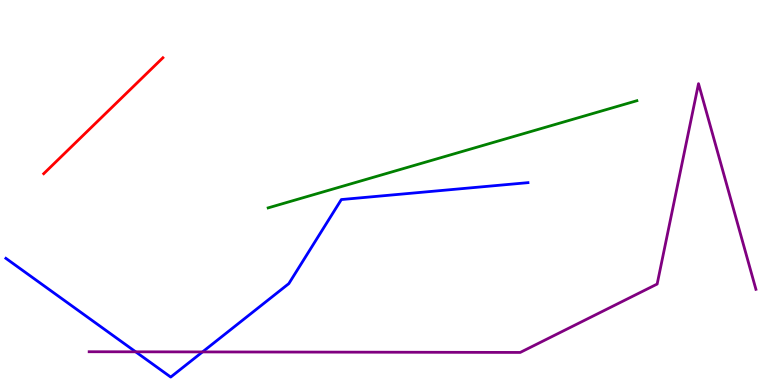[{'lines': ['blue', 'red'], 'intersections': []}, {'lines': ['green', 'red'], 'intersections': []}, {'lines': ['purple', 'red'], 'intersections': []}, {'lines': ['blue', 'green'], 'intersections': []}, {'lines': ['blue', 'purple'], 'intersections': [{'x': 1.75, 'y': 0.862}, {'x': 2.61, 'y': 0.859}]}, {'lines': ['green', 'purple'], 'intersections': []}]